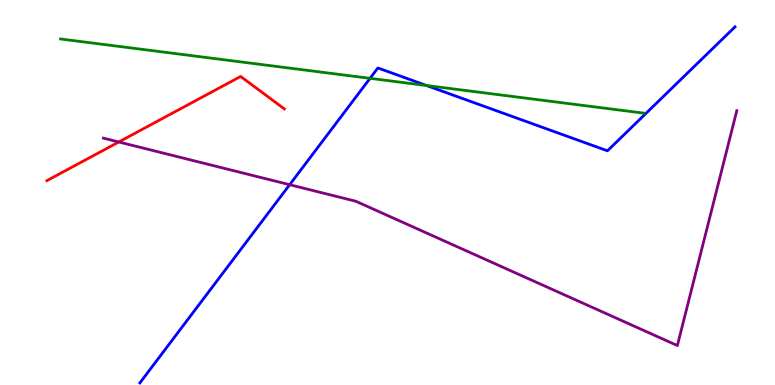[{'lines': ['blue', 'red'], 'intersections': []}, {'lines': ['green', 'red'], 'intersections': []}, {'lines': ['purple', 'red'], 'intersections': [{'x': 1.53, 'y': 6.31}]}, {'lines': ['blue', 'green'], 'intersections': [{'x': 4.77, 'y': 7.97}, {'x': 5.5, 'y': 7.78}]}, {'lines': ['blue', 'purple'], 'intersections': [{'x': 3.74, 'y': 5.2}]}, {'lines': ['green', 'purple'], 'intersections': []}]